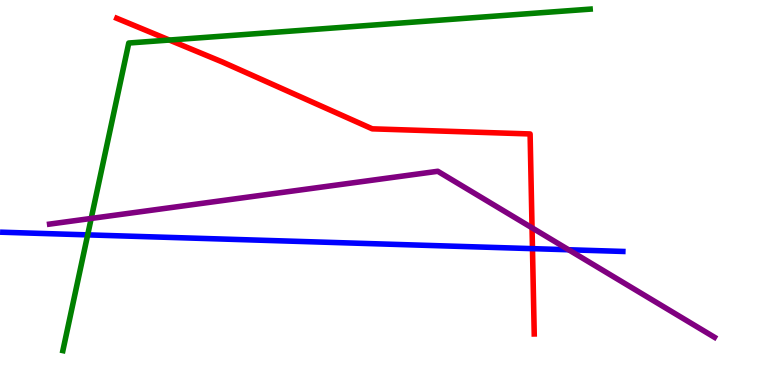[{'lines': ['blue', 'red'], 'intersections': [{'x': 6.87, 'y': 3.54}]}, {'lines': ['green', 'red'], 'intersections': [{'x': 2.19, 'y': 8.96}]}, {'lines': ['purple', 'red'], 'intersections': [{'x': 6.87, 'y': 4.08}]}, {'lines': ['blue', 'green'], 'intersections': [{'x': 1.13, 'y': 3.9}]}, {'lines': ['blue', 'purple'], 'intersections': [{'x': 7.34, 'y': 3.51}]}, {'lines': ['green', 'purple'], 'intersections': [{'x': 1.18, 'y': 4.33}]}]